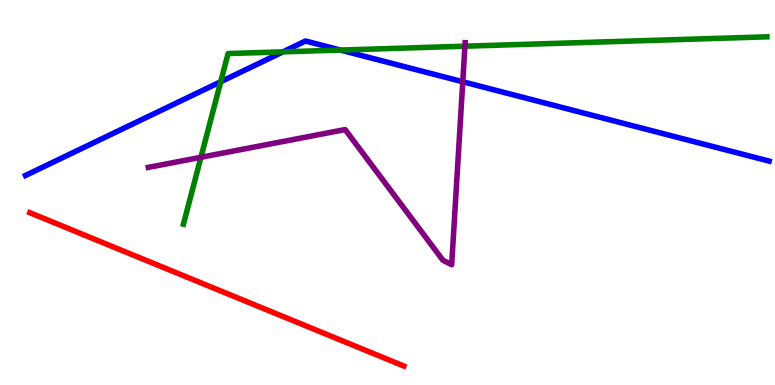[{'lines': ['blue', 'red'], 'intersections': []}, {'lines': ['green', 'red'], 'intersections': []}, {'lines': ['purple', 'red'], 'intersections': []}, {'lines': ['blue', 'green'], 'intersections': [{'x': 2.85, 'y': 7.88}, {'x': 3.65, 'y': 8.65}, {'x': 4.39, 'y': 8.7}]}, {'lines': ['blue', 'purple'], 'intersections': [{'x': 5.97, 'y': 7.88}]}, {'lines': ['green', 'purple'], 'intersections': [{'x': 2.59, 'y': 5.91}, {'x': 6.0, 'y': 8.8}]}]